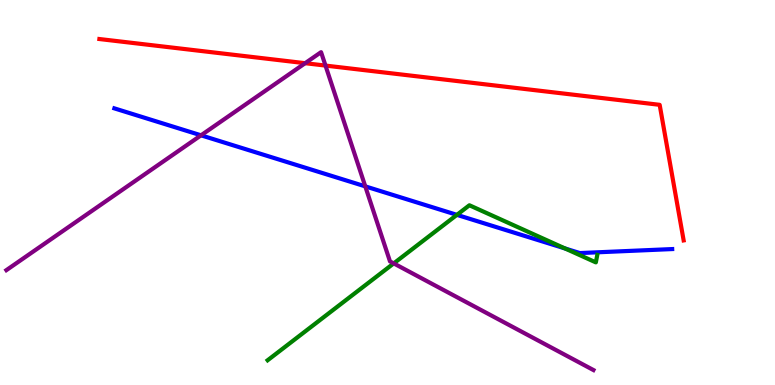[{'lines': ['blue', 'red'], 'intersections': []}, {'lines': ['green', 'red'], 'intersections': []}, {'lines': ['purple', 'red'], 'intersections': [{'x': 3.94, 'y': 8.36}, {'x': 4.2, 'y': 8.3}]}, {'lines': ['blue', 'green'], 'intersections': [{'x': 5.9, 'y': 4.42}, {'x': 7.29, 'y': 3.55}]}, {'lines': ['blue', 'purple'], 'intersections': [{'x': 2.59, 'y': 6.49}, {'x': 4.71, 'y': 5.16}]}, {'lines': ['green', 'purple'], 'intersections': [{'x': 5.08, 'y': 3.16}]}]